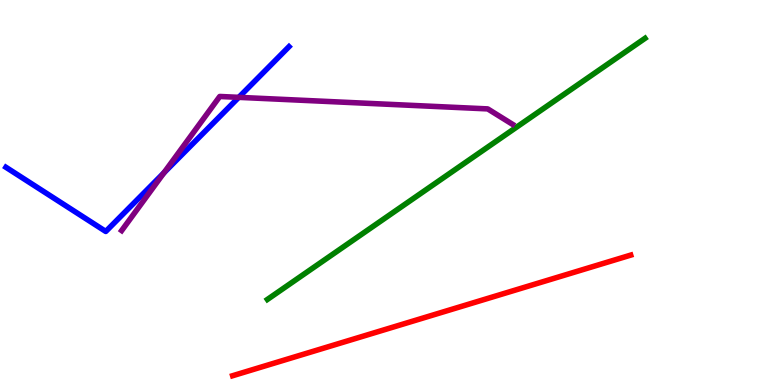[{'lines': ['blue', 'red'], 'intersections': []}, {'lines': ['green', 'red'], 'intersections': []}, {'lines': ['purple', 'red'], 'intersections': []}, {'lines': ['blue', 'green'], 'intersections': []}, {'lines': ['blue', 'purple'], 'intersections': [{'x': 2.12, 'y': 5.51}, {'x': 3.08, 'y': 7.47}]}, {'lines': ['green', 'purple'], 'intersections': []}]